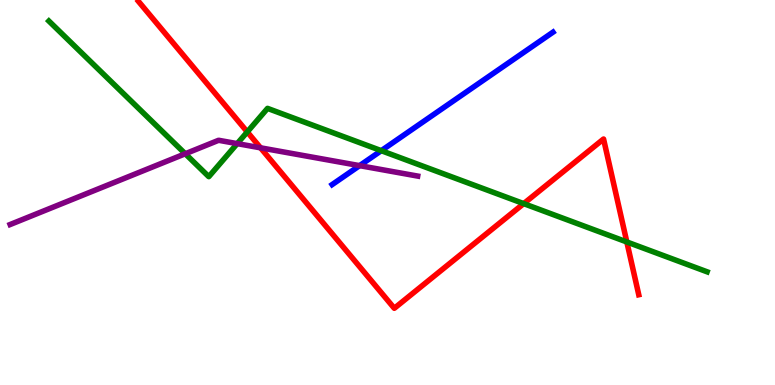[{'lines': ['blue', 'red'], 'intersections': []}, {'lines': ['green', 'red'], 'intersections': [{'x': 3.19, 'y': 6.57}, {'x': 6.76, 'y': 4.71}, {'x': 8.09, 'y': 3.72}]}, {'lines': ['purple', 'red'], 'intersections': [{'x': 3.36, 'y': 6.16}]}, {'lines': ['blue', 'green'], 'intersections': [{'x': 4.92, 'y': 6.09}]}, {'lines': ['blue', 'purple'], 'intersections': [{'x': 4.64, 'y': 5.7}]}, {'lines': ['green', 'purple'], 'intersections': [{'x': 2.39, 'y': 6.01}, {'x': 3.06, 'y': 6.27}]}]